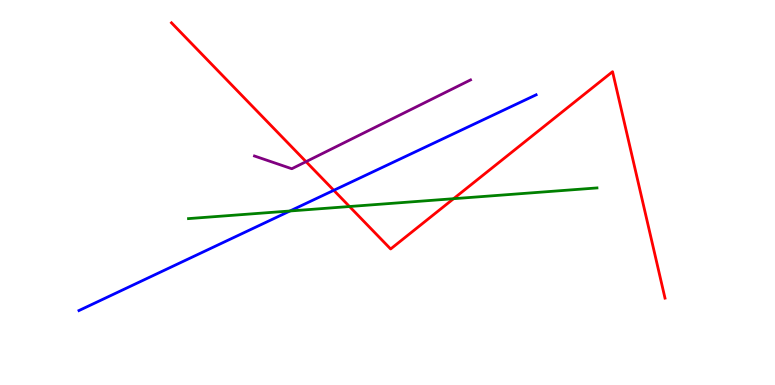[{'lines': ['blue', 'red'], 'intersections': [{'x': 4.31, 'y': 5.06}]}, {'lines': ['green', 'red'], 'intersections': [{'x': 4.51, 'y': 4.64}, {'x': 5.85, 'y': 4.84}]}, {'lines': ['purple', 'red'], 'intersections': [{'x': 3.95, 'y': 5.8}]}, {'lines': ['blue', 'green'], 'intersections': [{'x': 3.74, 'y': 4.52}]}, {'lines': ['blue', 'purple'], 'intersections': []}, {'lines': ['green', 'purple'], 'intersections': []}]